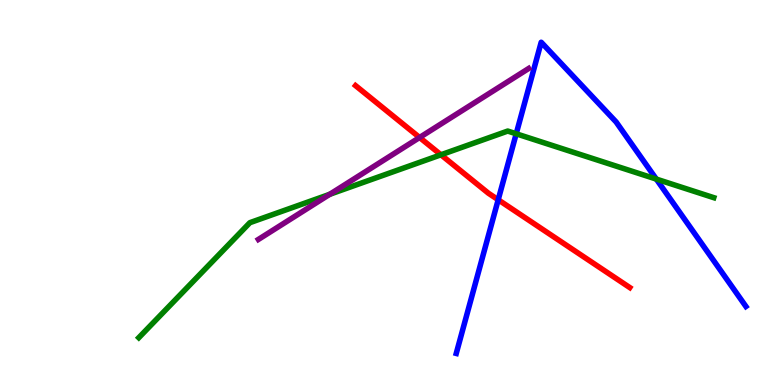[{'lines': ['blue', 'red'], 'intersections': [{'x': 6.43, 'y': 4.81}]}, {'lines': ['green', 'red'], 'intersections': [{'x': 5.69, 'y': 5.98}]}, {'lines': ['purple', 'red'], 'intersections': [{'x': 5.41, 'y': 6.43}]}, {'lines': ['blue', 'green'], 'intersections': [{'x': 6.66, 'y': 6.52}, {'x': 8.47, 'y': 5.35}]}, {'lines': ['blue', 'purple'], 'intersections': []}, {'lines': ['green', 'purple'], 'intersections': [{'x': 4.26, 'y': 4.95}]}]